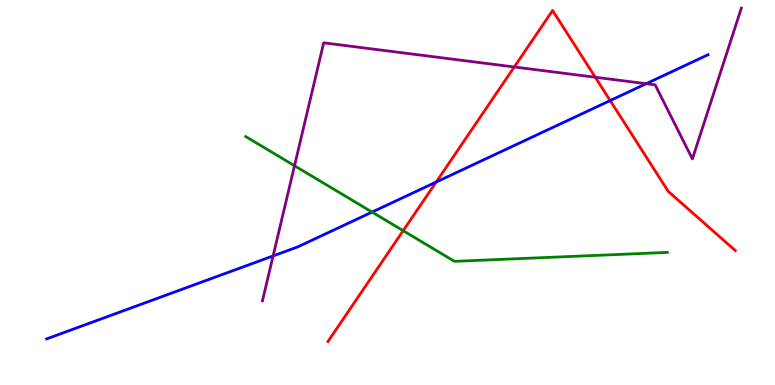[{'lines': ['blue', 'red'], 'intersections': [{'x': 5.63, 'y': 5.27}, {'x': 7.87, 'y': 7.39}]}, {'lines': ['green', 'red'], 'intersections': [{'x': 5.2, 'y': 4.01}]}, {'lines': ['purple', 'red'], 'intersections': [{'x': 6.64, 'y': 8.26}, {'x': 7.68, 'y': 7.99}]}, {'lines': ['blue', 'green'], 'intersections': [{'x': 4.8, 'y': 4.49}]}, {'lines': ['blue', 'purple'], 'intersections': [{'x': 3.52, 'y': 3.35}, {'x': 8.34, 'y': 7.83}]}, {'lines': ['green', 'purple'], 'intersections': [{'x': 3.8, 'y': 5.7}]}]